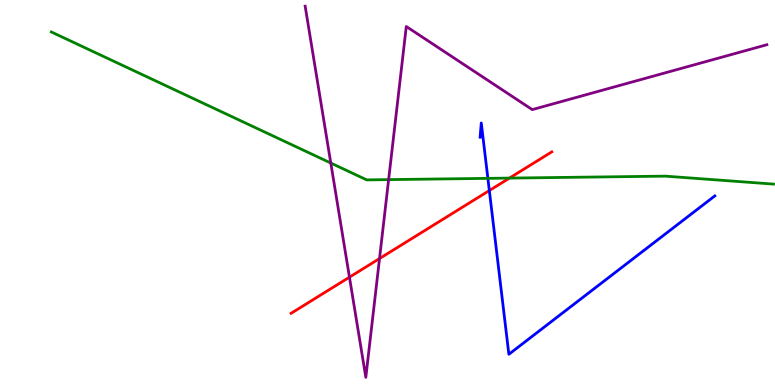[{'lines': ['blue', 'red'], 'intersections': [{'x': 6.31, 'y': 5.05}]}, {'lines': ['green', 'red'], 'intersections': [{'x': 6.57, 'y': 5.37}]}, {'lines': ['purple', 'red'], 'intersections': [{'x': 4.51, 'y': 2.8}, {'x': 4.9, 'y': 3.28}]}, {'lines': ['blue', 'green'], 'intersections': [{'x': 6.3, 'y': 5.37}]}, {'lines': ['blue', 'purple'], 'intersections': []}, {'lines': ['green', 'purple'], 'intersections': [{'x': 4.27, 'y': 5.77}, {'x': 5.01, 'y': 5.33}]}]